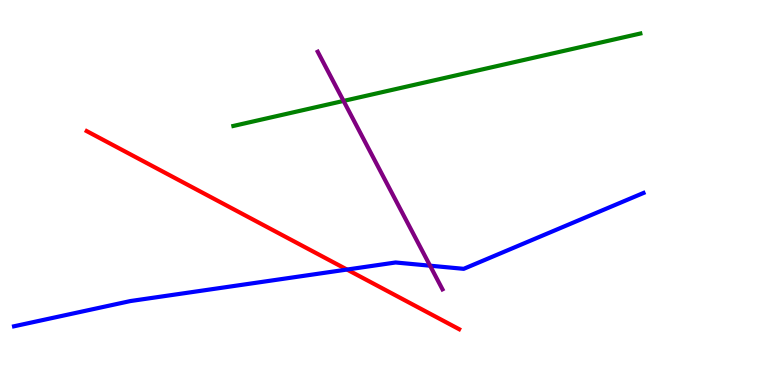[{'lines': ['blue', 'red'], 'intersections': [{'x': 4.48, 'y': 3.0}]}, {'lines': ['green', 'red'], 'intersections': []}, {'lines': ['purple', 'red'], 'intersections': []}, {'lines': ['blue', 'green'], 'intersections': []}, {'lines': ['blue', 'purple'], 'intersections': [{'x': 5.55, 'y': 3.1}]}, {'lines': ['green', 'purple'], 'intersections': [{'x': 4.43, 'y': 7.38}]}]